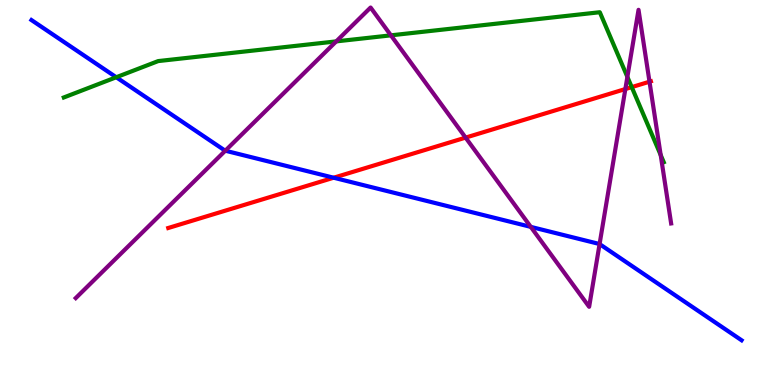[{'lines': ['blue', 'red'], 'intersections': [{'x': 4.31, 'y': 5.38}]}, {'lines': ['green', 'red'], 'intersections': [{'x': 8.15, 'y': 7.74}]}, {'lines': ['purple', 'red'], 'intersections': [{'x': 6.01, 'y': 6.43}, {'x': 8.07, 'y': 7.69}, {'x': 8.38, 'y': 7.88}]}, {'lines': ['blue', 'green'], 'intersections': [{'x': 1.5, 'y': 7.99}]}, {'lines': ['blue', 'purple'], 'intersections': [{'x': 2.91, 'y': 6.09}, {'x': 6.85, 'y': 4.11}, {'x': 7.74, 'y': 3.66}]}, {'lines': ['green', 'purple'], 'intersections': [{'x': 4.34, 'y': 8.92}, {'x': 5.04, 'y': 9.08}, {'x': 8.1, 'y': 8.0}, {'x': 8.53, 'y': 5.97}]}]